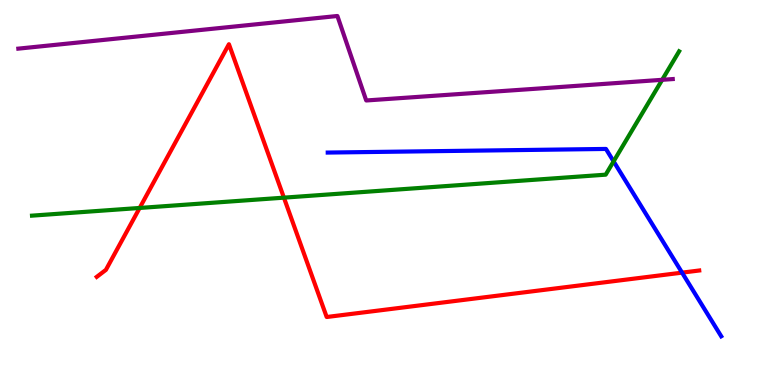[{'lines': ['blue', 'red'], 'intersections': [{'x': 8.8, 'y': 2.92}]}, {'lines': ['green', 'red'], 'intersections': [{'x': 1.8, 'y': 4.6}, {'x': 3.66, 'y': 4.87}]}, {'lines': ['purple', 'red'], 'intersections': []}, {'lines': ['blue', 'green'], 'intersections': [{'x': 7.92, 'y': 5.81}]}, {'lines': ['blue', 'purple'], 'intersections': []}, {'lines': ['green', 'purple'], 'intersections': [{'x': 8.54, 'y': 7.93}]}]